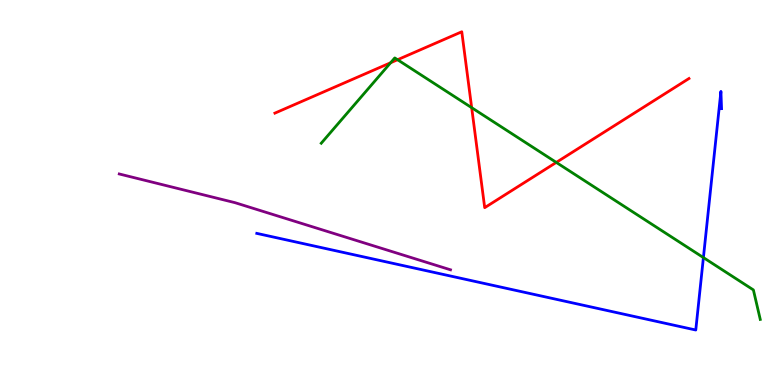[{'lines': ['blue', 'red'], 'intersections': []}, {'lines': ['green', 'red'], 'intersections': [{'x': 5.04, 'y': 8.37}, {'x': 5.13, 'y': 8.45}, {'x': 6.09, 'y': 7.2}, {'x': 7.18, 'y': 5.78}]}, {'lines': ['purple', 'red'], 'intersections': []}, {'lines': ['blue', 'green'], 'intersections': [{'x': 9.08, 'y': 3.31}]}, {'lines': ['blue', 'purple'], 'intersections': []}, {'lines': ['green', 'purple'], 'intersections': []}]